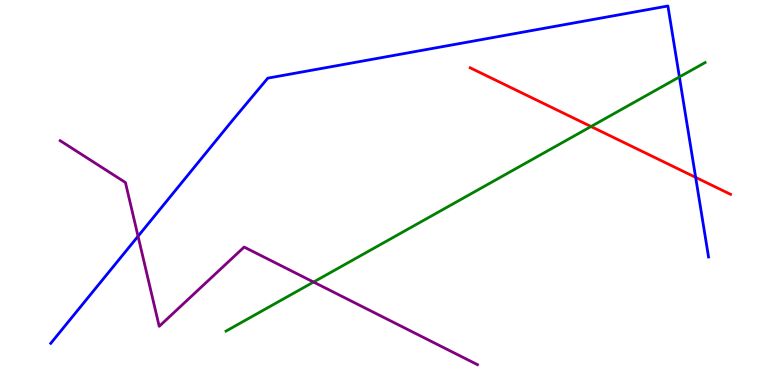[{'lines': ['blue', 'red'], 'intersections': [{'x': 8.98, 'y': 5.39}]}, {'lines': ['green', 'red'], 'intersections': [{'x': 7.63, 'y': 6.71}]}, {'lines': ['purple', 'red'], 'intersections': []}, {'lines': ['blue', 'green'], 'intersections': [{'x': 8.77, 'y': 8.0}]}, {'lines': ['blue', 'purple'], 'intersections': [{'x': 1.78, 'y': 3.86}]}, {'lines': ['green', 'purple'], 'intersections': [{'x': 4.05, 'y': 2.67}]}]